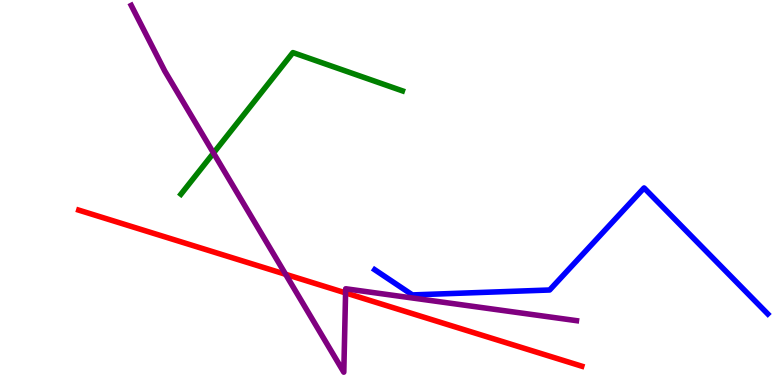[{'lines': ['blue', 'red'], 'intersections': []}, {'lines': ['green', 'red'], 'intersections': []}, {'lines': ['purple', 'red'], 'intersections': [{'x': 3.69, 'y': 2.88}, {'x': 4.46, 'y': 2.39}]}, {'lines': ['blue', 'green'], 'intersections': []}, {'lines': ['blue', 'purple'], 'intersections': []}, {'lines': ['green', 'purple'], 'intersections': [{'x': 2.75, 'y': 6.03}]}]